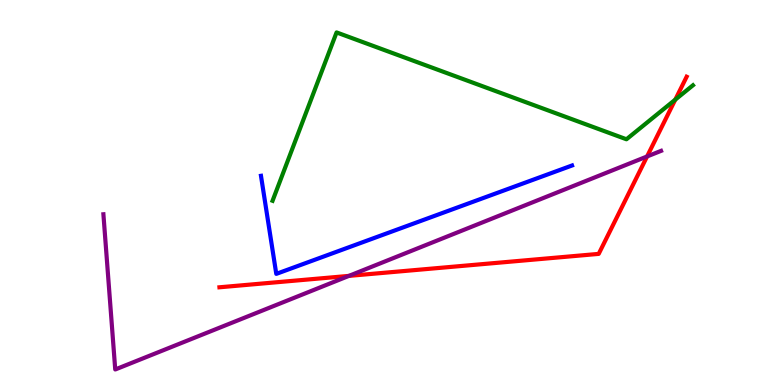[{'lines': ['blue', 'red'], 'intersections': []}, {'lines': ['green', 'red'], 'intersections': [{'x': 8.71, 'y': 7.41}]}, {'lines': ['purple', 'red'], 'intersections': [{'x': 4.5, 'y': 2.83}, {'x': 8.35, 'y': 5.94}]}, {'lines': ['blue', 'green'], 'intersections': []}, {'lines': ['blue', 'purple'], 'intersections': []}, {'lines': ['green', 'purple'], 'intersections': []}]